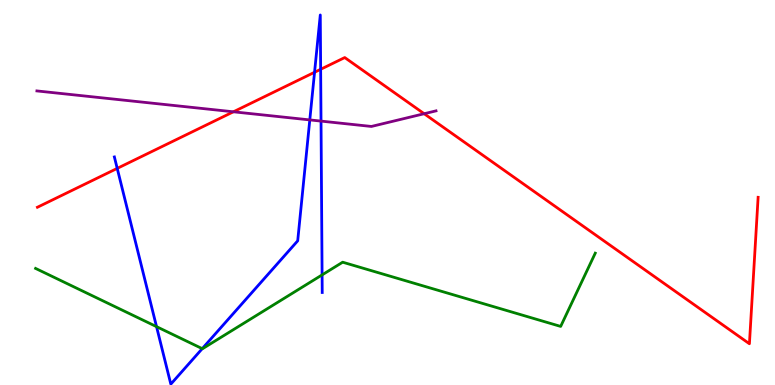[{'lines': ['blue', 'red'], 'intersections': [{'x': 1.51, 'y': 5.63}, {'x': 4.06, 'y': 8.12}, {'x': 4.14, 'y': 8.2}]}, {'lines': ['green', 'red'], 'intersections': []}, {'lines': ['purple', 'red'], 'intersections': [{'x': 3.01, 'y': 7.1}, {'x': 5.47, 'y': 7.05}]}, {'lines': ['blue', 'green'], 'intersections': [{'x': 2.02, 'y': 1.52}, {'x': 2.61, 'y': 0.944}, {'x': 4.16, 'y': 2.86}]}, {'lines': ['blue', 'purple'], 'intersections': [{'x': 4.0, 'y': 6.89}, {'x': 4.14, 'y': 6.85}]}, {'lines': ['green', 'purple'], 'intersections': []}]